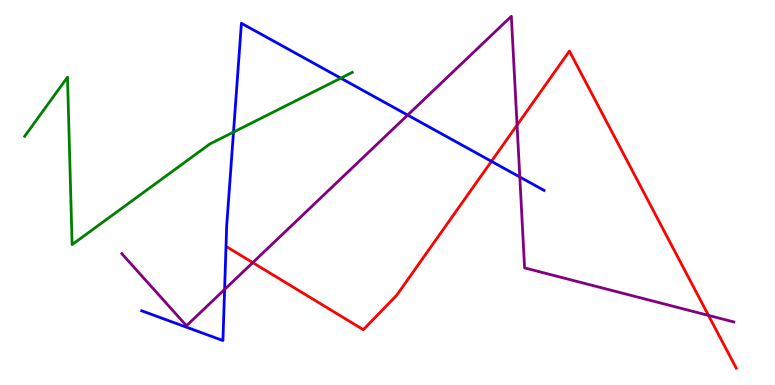[{'lines': ['blue', 'red'], 'intersections': [{'x': 6.34, 'y': 5.81}]}, {'lines': ['green', 'red'], 'intersections': []}, {'lines': ['purple', 'red'], 'intersections': [{'x': 3.26, 'y': 3.18}, {'x': 6.67, 'y': 6.75}, {'x': 9.14, 'y': 1.81}]}, {'lines': ['blue', 'green'], 'intersections': [{'x': 3.01, 'y': 6.57}, {'x': 4.4, 'y': 7.97}]}, {'lines': ['blue', 'purple'], 'intersections': [{'x': 2.9, 'y': 2.48}, {'x': 5.26, 'y': 7.01}, {'x': 6.71, 'y': 5.4}]}, {'lines': ['green', 'purple'], 'intersections': []}]